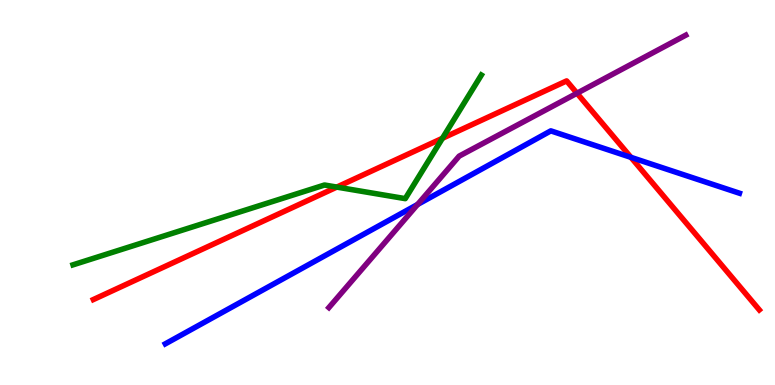[{'lines': ['blue', 'red'], 'intersections': [{'x': 8.14, 'y': 5.91}]}, {'lines': ['green', 'red'], 'intersections': [{'x': 4.35, 'y': 5.14}, {'x': 5.71, 'y': 6.41}]}, {'lines': ['purple', 'red'], 'intersections': [{'x': 7.45, 'y': 7.58}]}, {'lines': ['blue', 'green'], 'intersections': []}, {'lines': ['blue', 'purple'], 'intersections': [{'x': 5.39, 'y': 4.69}]}, {'lines': ['green', 'purple'], 'intersections': []}]